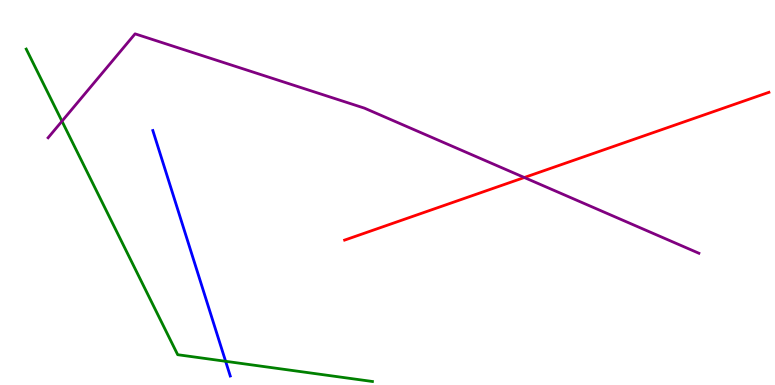[{'lines': ['blue', 'red'], 'intersections': []}, {'lines': ['green', 'red'], 'intersections': []}, {'lines': ['purple', 'red'], 'intersections': [{'x': 6.77, 'y': 5.39}]}, {'lines': ['blue', 'green'], 'intersections': [{'x': 2.91, 'y': 0.616}]}, {'lines': ['blue', 'purple'], 'intersections': []}, {'lines': ['green', 'purple'], 'intersections': [{'x': 0.8, 'y': 6.85}]}]